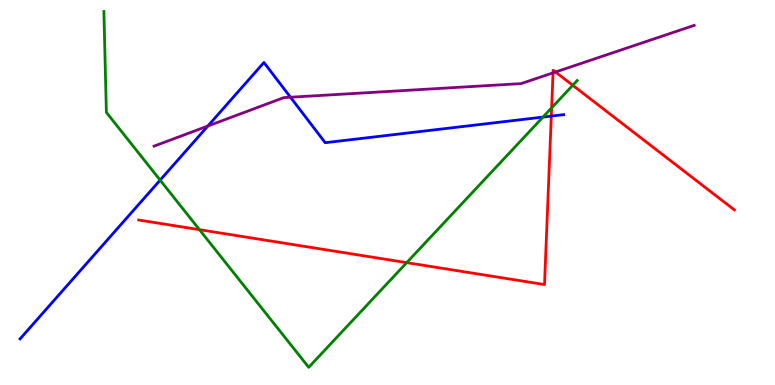[{'lines': ['blue', 'red'], 'intersections': [{'x': 7.11, 'y': 6.98}]}, {'lines': ['green', 'red'], 'intersections': [{'x': 2.57, 'y': 4.03}, {'x': 5.25, 'y': 3.18}, {'x': 7.12, 'y': 7.2}, {'x': 7.39, 'y': 7.78}]}, {'lines': ['purple', 'red'], 'intersections': [{'x': 7.14, 'y': 8.11}, {'x': 7.17, 'y': 8.13}]}, {'lines': ['blue', 'green'], 'intersections': [{'x': 2.07, 'y': 5.32}, {'x': 7.01, 'y': 6.96}]}, {'lines': ['blue', 'purple'], 'intersections': [{'x': 2.68, 'y': 6.73}, {'x': 3.75, 'y': 7.47}]}, {'lines': ['green', 'purple'], 'intersections': []}]